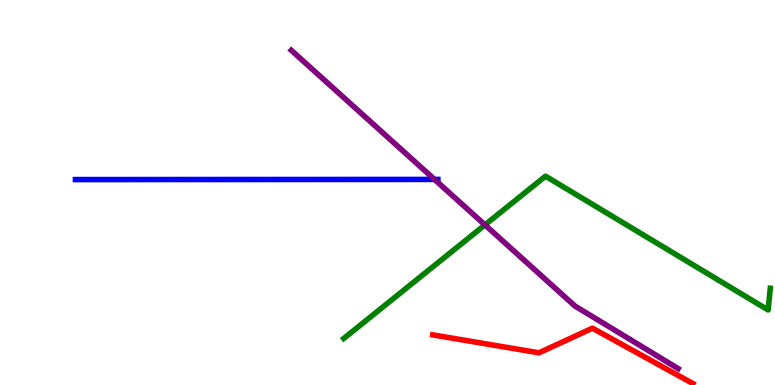[{'lines': ['blue', 'red'], 'intersections': []}, {'lines': ['green', 'red'], 'intersections': []}, {'lines': ['purple', 'red'], 'intersections': []}, {'lines': ['blue', 'green'], 'intersections': []}, {'lines': ['blue', 'purple'], 'intersections': [{'x': 5.61, 'y': 5.34}]}, {'lines': ['green', 'purple'], 'intersections': [{'x': 6.26, 'y': 4.16}]}]